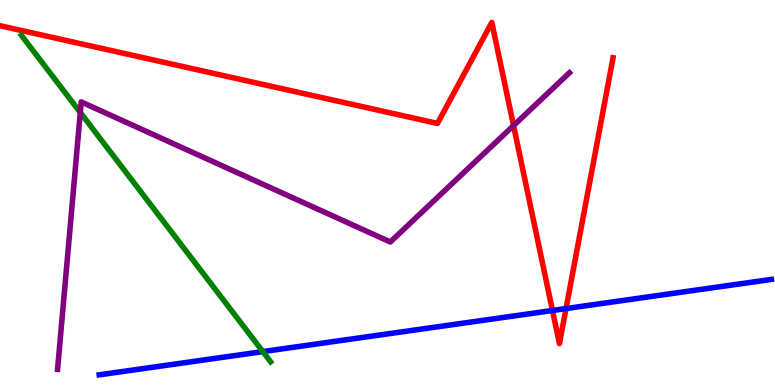[{'lines': ['blue', 'red'], 'intersections': [{'x': 7.13, 'y': 1.94}, {'x': 7.3, 'y': 1.99}]}, {'lines': ['green', 'red'], 'intersections': []}, {'lines': ['purple', 'red'], 'intersections': [{'x': 6.63, 'y': 6.74}]}, {'lines': ['blue', 'green'], 'intersections': [{'x': 3.39, 'y': 0.867}]}, {'lines': ['blue', 'purple'], 'intersections': []}, {'lines': ['green', 'purple'], 'intersections': [{'x': 1.04, 'y': 7.08}]}]